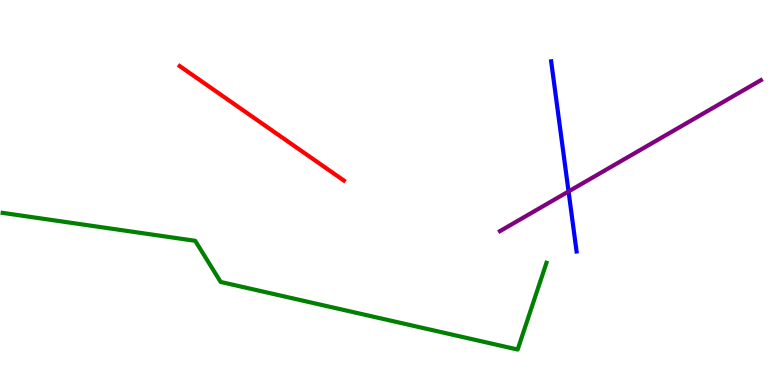[{'lines': ['blue', 'red'], 'intersections': []}, {'lines': ['green', 'red'], 'intersections': []}, {'lines': ['purple', 'red'], 'intersections': []}, {'lines': ['blue', 'green'], 'intersections': []}, {'lines': ['blue', 'purple'], 'intersections': [{'x': 7.34, 'y': 5.03}]}, {'lines': ['green', 'purple'], 'intersections': []}]